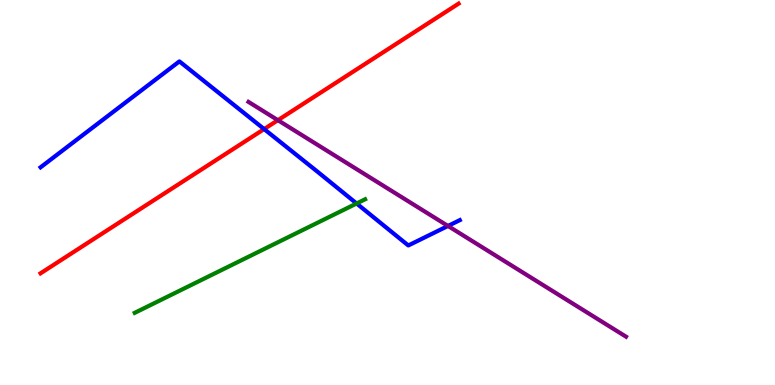[{'lines': ['blue', 'red'], 'intersections': [{'x': 3.41, 'y': 6.65}]}, {'lines': ['green', 'red'], 'intersections': []}, {'lines': ['purple', 'red'], 'intersections': [{'x': 3.59, 'y': 6.88}]}, {'lines': ['blue', 'green'], 'intersections': [{'x': 4.6, 'y': 4.71}]}, {'lines': ['blue', 'purple'], 'intersections': [{'x': 5.78, 'y': 4.13}]}, {'lines': ['green', 'purple'], 'intersections': []}]